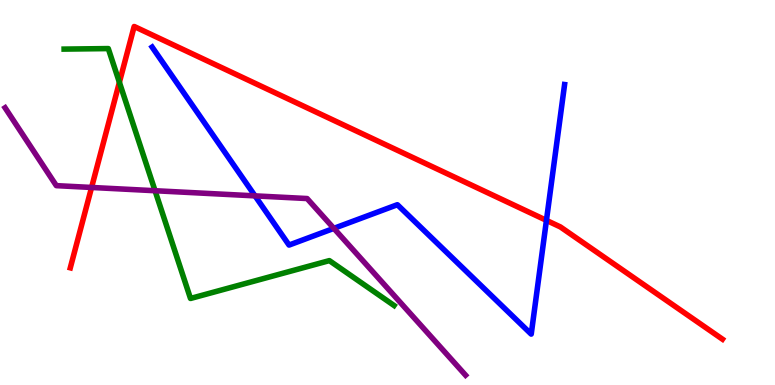[{'lines': ['blue', 'red'], 'intersections': [{'x': 7.05, 'y': 4.28}]}, {'lines': ['green', 'red'], 'intersections': [{'x': 1.54, 'y': 7.86}]}, {'lines': ['purple', 'red'], 'intersections': [{'x': 1.18, 'y': 5.13}]}, {'lines': ['blue', 'green'], 'intersections': []}, {'lines': ['blue', 'purple'], 'intersections': [{'x': 3.29, 'y': 4.91}, {'x': 4.31, 'y': 4.07}]}, {'lines': ['green', 'purple'], 'intersections': [{'x': 2.0, 'y': 5.05}]}]